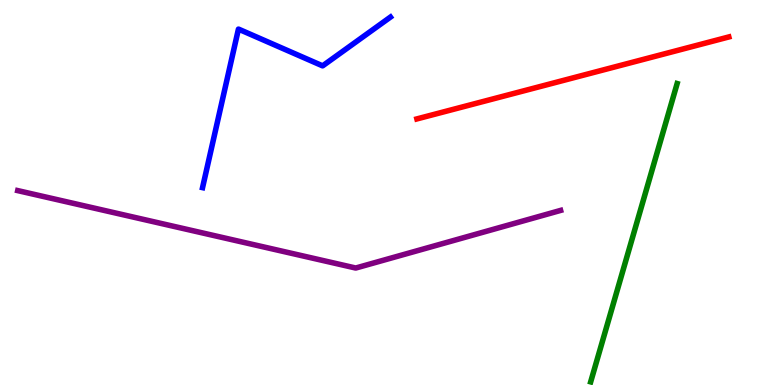[{'lines': ['blue', 'red'], 'intersections': []}, {'lines': ['green', 'red'], 'intersections': []}, {'lines': ['purple', 'red'], 'intersections': []}, {'lines': ['blue', 'green'], 'intersections': []}, {'lines': ['blue', 'purple'], 'intersections': []}, {'lines': ['green', 'purple'], 'intersections': []}]